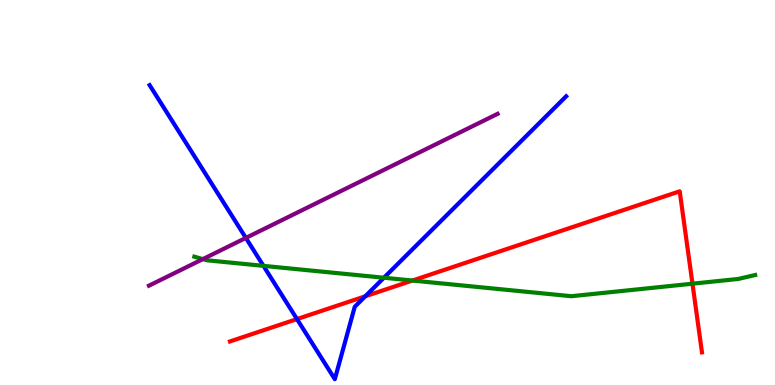[{'lines': ['blue', 'red'], 'intersections': [{'x': 3.83, 'y': 1.71}, {'x': 4.71, 'y': 2.3}]}, {'lines': ['green', 'red'], 'intersections': [{'x': 5.32, 'y': 2.71}, {'x': 8.94, 'y': 2.63}]}, {'lines': ['purple', 'red'], 'intersections': []}, {'lines': ['blue', 'green'], 'intersections': [{'x': 3.4, 'y': 3.09}, {'x': 4.95, 'y': 2.79}]}, {'lines': ['blue', 'purple'], 'intersections': [{'x': 3.17, 'y': 3.82}]}, {'lines': ['green', 'purple'], 'intersections': [{'x': 2.62, 'y': 3.27}]}]